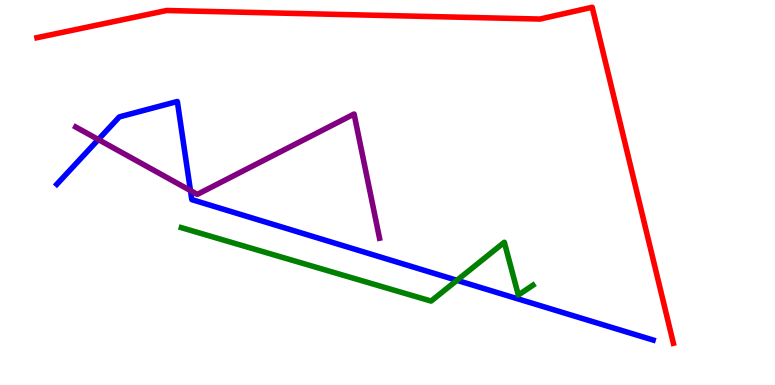[{'lines': ['blue', 'red'], 'intersections': []}, {'lines': ['green', 'red'], 'intersections': []}, {'lines': ['purple', 'red'], 'intersections': []}, {'lines': ['blue', 'green'], 'intersections': [{'x': 5.9, 'y': 2.72}]}, {'lines': ['blue', 'purple'], 'intersections': [{'x': 1.27, 'y': 6.38}, {'x': 2.46, 'y': 5.05}]}, {'lines': ['green', 'purple'], 'intersections': []}]